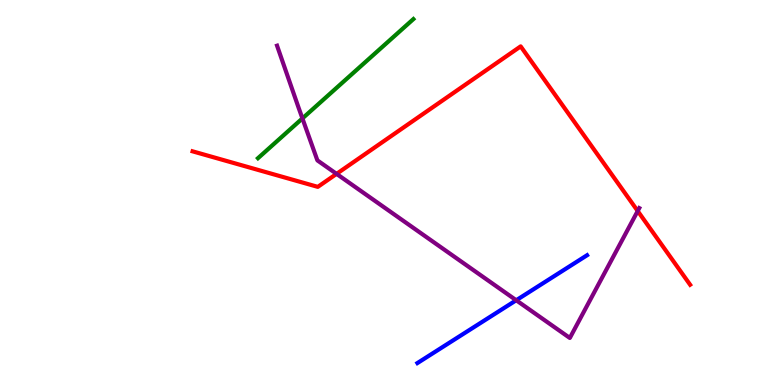[{'lines': ['blue', 'red'], 'intersections': []}, {'lines': ['green', 'red'], 'intersections': []}, {'lines': ['purple', 'red'], 'intersections': [{'x': 4.34, 'y': 5.48}, {'x': 8.23, 'y': 4.52}]}, {'lines': ['blue', 'green'], 'intersections': []}, {'lines': ['blue', 'purple'], 'intersections': [{'x': 6.66, 'y': 2.2}]}, {'lines': ['green', 'purple'], 'intersections': [{'x': 3.9, 'y': 6.92}]}]